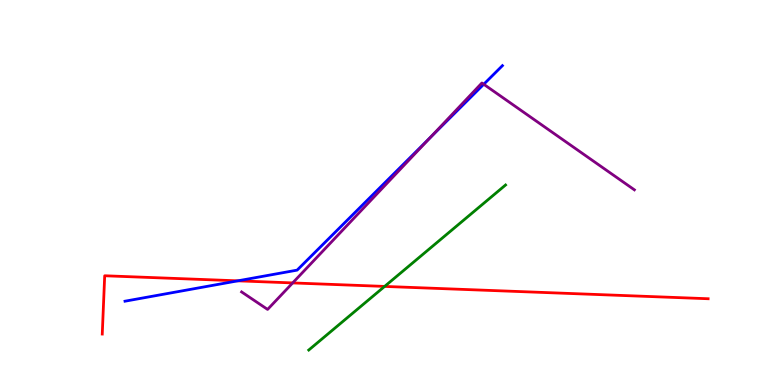[{'lines': ['blue', 'red'], 'intersections': [{'x': 3.07, 'y': 2.71}]}, {'lines': ['green', 'red'], 'intersections': [{'x': 4.96, 'y': 2.56}]}, {'lines': ['purple', 'red'], 'intersections': [{'x': 3.78, 'y': 2.65}]}, {'lines': ['blue', 'green'], 'intersections': []}, {'lines': ['blue', 'purple'], 'intersections': [{'x': 5.55, 'y': 6.43}, {'x': 6.24, 'y': 7.81}]}, {'lines': ['green', 'purple'], 'intersections': []}]